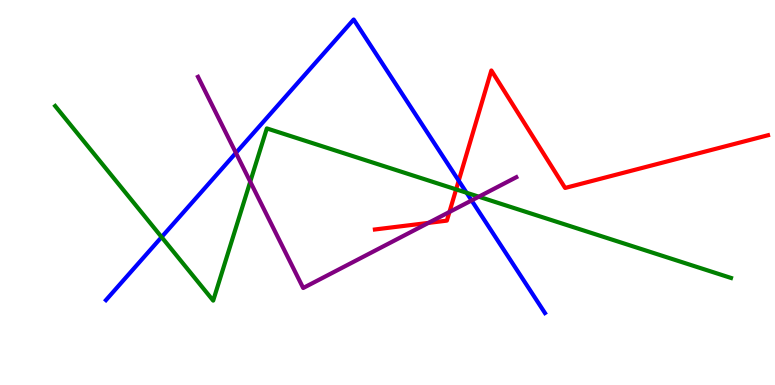[{'lines': ['blue', 'red'], 'intersections': [{'x': 5.92, 'y': 5.31}]}, {'lines': ['green', 'red'], 'intersections': [{'x': 5.89, 'y': 5.08}]}, {'lines': ['purple', 'red'], 'intersections': [{'x': 5.53, 'y': 4.21}, {'x': 5.8, 'y': 4.49}]}, {'lines': ['blue', 'green'], 'intersections': [{'x': 2.09, 'y': 3.84}, {'x': 6.02, 'y': 4.99}]}, {'lines': ['blue', 'purple'], 'intersections': [{'x': 3.04, 'y': 6.03}, {'x': 6.09, 'y': 4.79}]}, {'lines': ['green', 'purple'], 'intersections': [{'x': 3.23, 'y': 5.28}, {'x': 6.18, 'y': 4.89}]}]